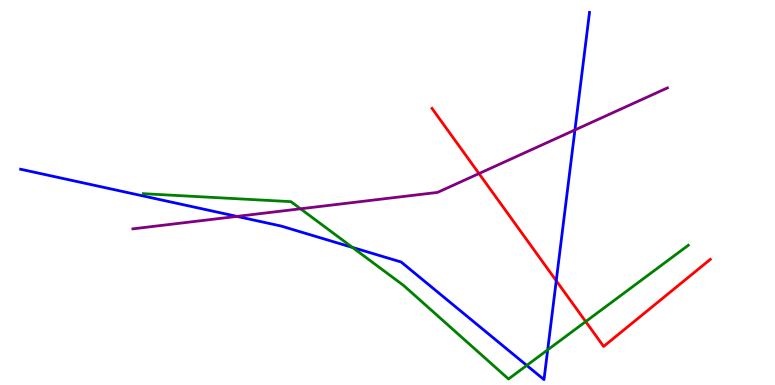[{'lines': ['blue', 'red'], 'intersections': [{'x': 7.18, 'y': 2.71}]}, {'lines': ['green', 'red'], 'intersections': [{'x': 7.56, 'y': 1.65}]}, {'lines': ['purple', 'red'], 'intersections': [{'x': 6.18, 'y': 5.49}]}, {'lines': ['blue', 'green'], 'intersections': [{'x': 4.55, 'y': 3.57}, {'x': 6.8, 'y': 0.509}, {'x': 7.07, 'y': 0.913}]}, {'lines': ['blue', 'purple'], 'intersections': [{'x': 3.06, 'y': 4.38}, {'x': 7.42, 'y': 6.62}]}, {'lines': ['green', 'purple'], 'intersections': [{'x': 3.88, 'y': 4.58}]}]